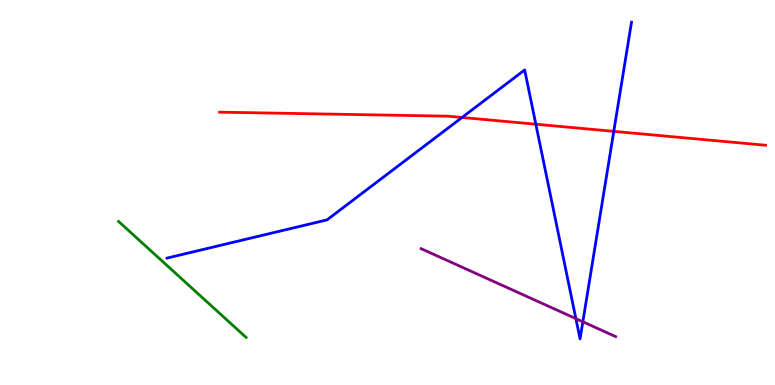[{'lines': ['blue', 'red'], 'intersections': [{'x': 5.96, 'y': 6.95}, {'x': 6.91, 'y': 6.77}, {'x': 7.92, 'y': 6.59}]}, {'lines': ['green', 'red'], 'intersections': []}, {'lines': ['purple', 'red'], 'intersections': []}, {'lines': ['blue', 'green'], 'intersections': []}, {'lines': ['blue', 'purple'], 'intersections': [{'x': 7.43, 'y': 1.72}, {'x': 7.52, 'y': 1.64}]}, {'lines': ['green', 'purple'], 'intersections': []}]